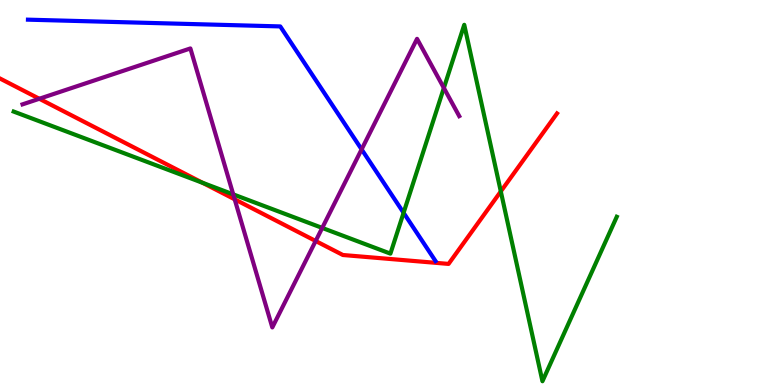[{'lines': ['blue', 'red'], 'intersections': []}, {'lines': ['green', 'red'], 'intersections': [{'x': 2.62, 'y': 5.25}, {'x': 6.46, 'y': 5.03}]}, {'lines': ['purple', 'red'], 'intersections': [{'x': 0.507, 'y': 7.43}, {'x': 3.03, 'y': 4.82}, {'x': 4.07, 'y': 3.74}]}, {'lines': ['blue', 'green'], 'intersections': [{'x': 5.21, 'y': 4.47}]}, {'lines': ['blue', 'purple'], 'intersections': [{'x': 4.67, 'y': 6.12}]}, {'lines': ['green', 'purple'], 'intersections': [{'x': 3.01, 'y': 4.95}, {'x': 4.16, 'y': 4.08}, {'x': 5.73, 'y': 7.72}]}]